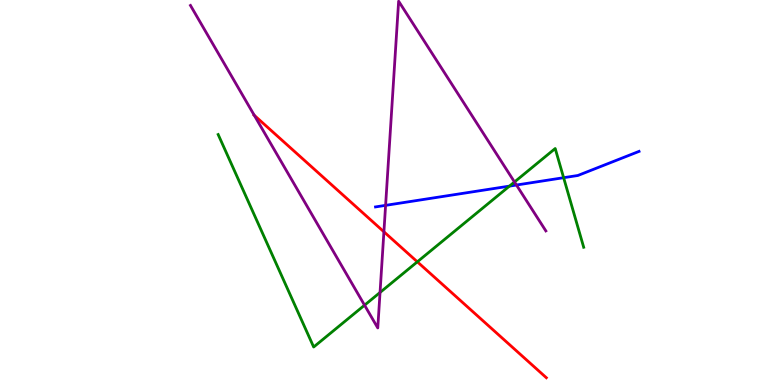[{'lines': ['blue', 'red'], 'intersections': []}, {'lines': ['green', 'red'], 'intersections': [{'x': 5.38, 'y': 3.2}]}, {'lines': ['purple', 'red'], 'intersections': [{'x': 3.28, 'y': 7.0}, {'x': 4.95, 'y': 3.98}]}, {'lines': ['blue', 'green'], 'intersections': [{'x': 6.57, 'y': 5.17}, {'x': 7.27, 'y': 5.38}]}, {'lines': ['blue', 'purple'], 'intersections': [{'x': 4.98, 'y': 4.67}, {'x': 6.66, 'y': 5.19}]}, {'lines': ['green', 'purple'], 'intersections': [{'x': 4.7, 'y': 2.07}, {'x': 4.9, 'y': 2.4}, {'x': 6.64, 'y': 5.27}]}]